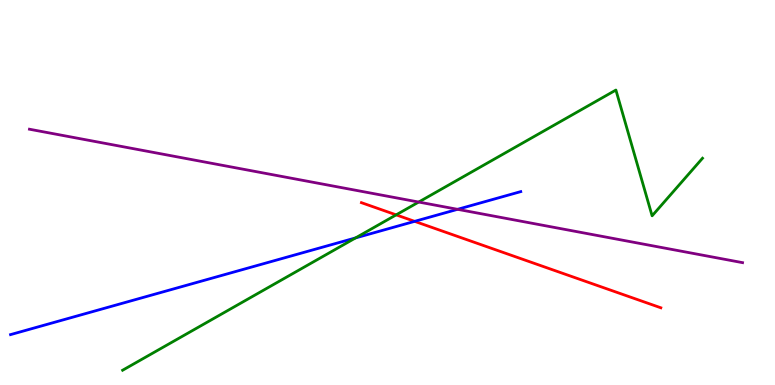[{'lines': ['blue', 'red'], 'intersections': [{'x': 5.35, 'y': 4.25}]}, {'lines': ['green', 'red'], 'intersections': [{'x': 5.11, 'y': 4.42}]}, {'lines': ['purple', 'red'], 'intersections': []}, {'lines': ['blue', 'green'], 'intersections': [{'x': 4.59, 'y': 3.82}]}, {'lines': ['blue', 'purple'], 'intersections': [{'x': 5.9, 'y': 4.56}]}, {'lines': ['green', 'purple'], 'intersections': [{'x': 5.4, 'y': 4.75}]}]